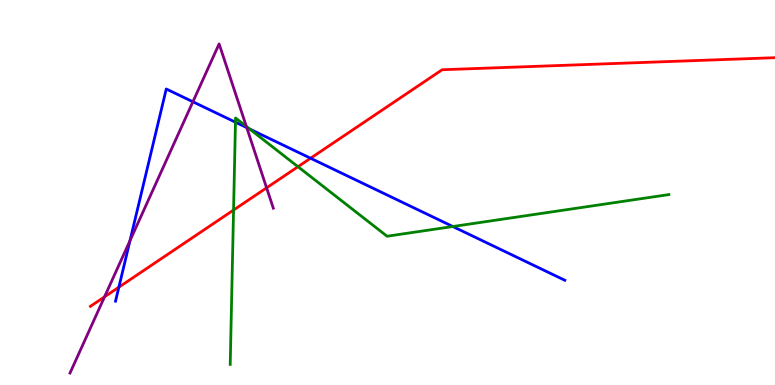[{'lines': ['blue', 'red'], 'intersections': [{'x': 1.53, 'y': 2.54}, {'x': 4.01, 'y': 5.89}]}, {'lines': ['green', 'red'], 'intersections': [{'x': 3.01, 'y': 4.54}, {'x': 3.84, 'y': 5.67}]}, {'lines': ['purple', 'red'], 'intersections': [{'x': 1.35, 'y': 2.29}, {'x': 3.44, 'y': 5.12}]}, {'lines': ['blue', 'green'], 'intersections': [{'x': 3.04, 'y': 6.83}, {'x': 3.22, 'y': 6.65}, {'x': 5.84, 'y': 4.12}]}, {'lines': ['blue', 'purple'], 'intersections': [{'x': 1.68, 'y': 3.75}, {'x': 2.49, 'y': 7.36}, {'x': 3.18, 'y': 6.69}]}, {'lines': ['green', 'purple'], 'intersections': [{'x': 3.18, 'y': 6.72}]}]